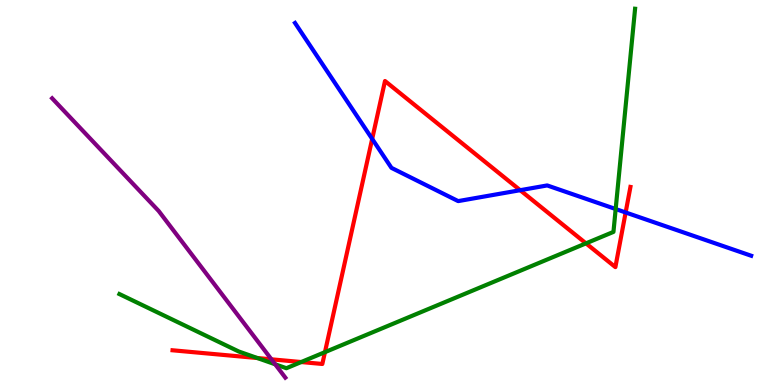[{'lines': ['blue', 'red'], 'intersections': [{'x': 4.8, 'y': 6.39}, {'x': 6.71, 'y': 5.06}, {'x': 8.07, 'y': 4.48}]}, {'lines': ['green', 'red'], 'intersections': [{'x': 3.32, 'y': 0.701}, {'x': 3.89, 'y': 0.596}, {'x': 4.19, 'y': 0.853}, {'x': 7.56, 'y': 3.68}]}, {'lines': ['purple', 'red'], 'intersections': [{'x': 3.5, 'y': 0.667}]}, {'lines': ['blue', 'green'], 'intersections': [{'x': 7.94, 'y': 4.57}]}, {'lines': ['blue', 'purple'], 'intersections': []}, {'lines': ['green', 'purple'], 'intersections': [{'x': 3.55, 'y': 0.538}]}]